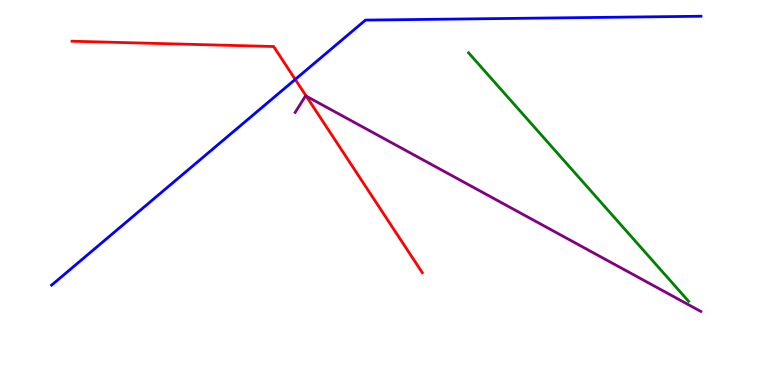[{'lines': ['blue', 'red'], 'intersections': [{'x': 3.81, 'y': 7.94}]}, {'lines': ['green', 'red'], 'intersections': []}, {'lines': ['purple', 'red'], 'intersections': [{'x': 3.95, 'y': 7.5}]}, {'lines': ['blue', 'green'], 'intersections': []}, {'lines': ['blue', 'purple'], 'intersections': []}, {'lines': ['green', 'purple'], 'intersections': []}]